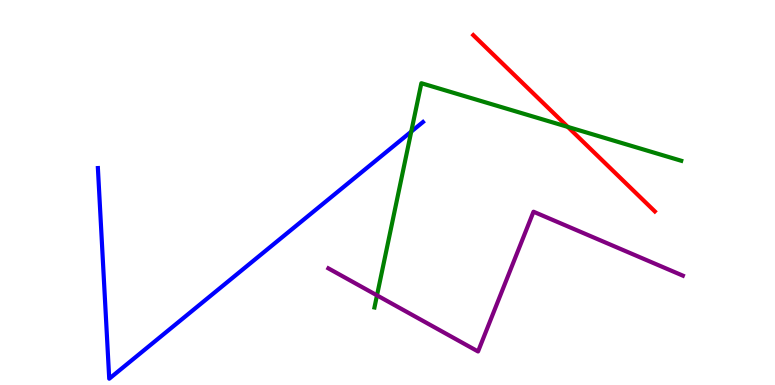[{'lines': ['blue', 'red'], 'intersections': []}, {'lines': ['green', 'red'], 'intersections': [{'x': 7.33, 'y': 6.7}]}, {'lines': ['purple', 'red'], 'intersections': []}, {'lines': ['blue', 'green'], 'intersections': [{'x': 5.31, 'y': 6.58}]}, {'lines': ['blue', 'purple'], 'intersections': []}, {'lines': ['green', 'purple'], 'intersections': [{'x': 4.86, 'y': 2.33}]}]